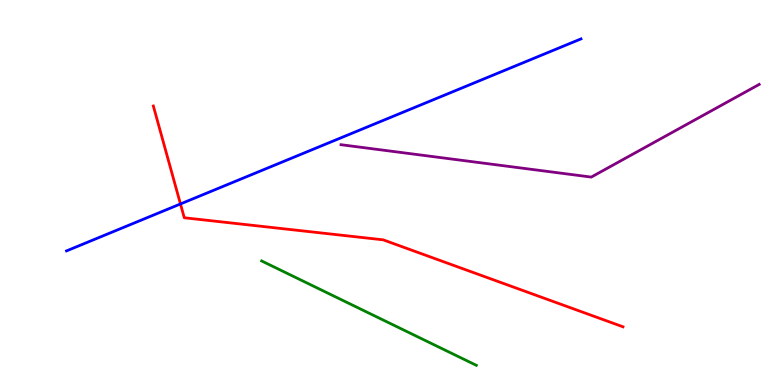[{'lines': ['blue', 'red'], 'intersections': [{'x': 2.33, 'y': 4.7}]}, {'lines': ['green', 'red'], 'intersections': []}, {'lines': ['purple', 'red'], 'intersections': []}, {'lines': ['blue', 'green'], 'intersections': []}, {'lines': ['blue', 'purple'], 'intersections': []}, {'lines': ['green', 'purple'], 'intersections': []}]